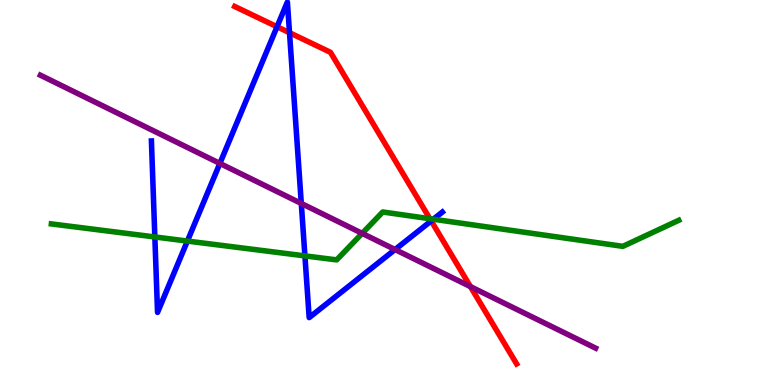[{'lines': ['blue', 'red'], 'intersections': [{'x': 3.57, 'y': 9.31}, {'x': 3.74, 'y': 9.15}, {'x': 5.56, 'y': 4.26}]}, {'lines': ['green', 'red'], 'intersections': [{'x': 5.55, 'y': 4.32}]}, {'lines': ['purple', 'red'], 'intersections': [{'x': 6.07, 'y': 2.56}]}, {'lines': ['blue', 'green'], 'intersections': [{'x': 2.0, 'y': 3.85}, {'x': 2.42, 'y': 3.74}, {'x': 3.93, 'y': 3.35}, {'x': 5.59, 'y': 4.31}]}, {'lines': ['blue', 'purple'], 'intersections': [{'x': 2.84, 'y': 5.76}, {'x': 3.89, 'y': 4.72}, {'x': 5.1, 'y': 3.52}]}, {'lines': ['green', 'purple'], 'intersections': [{'x': 4.67, 'y': 3.94}]}]